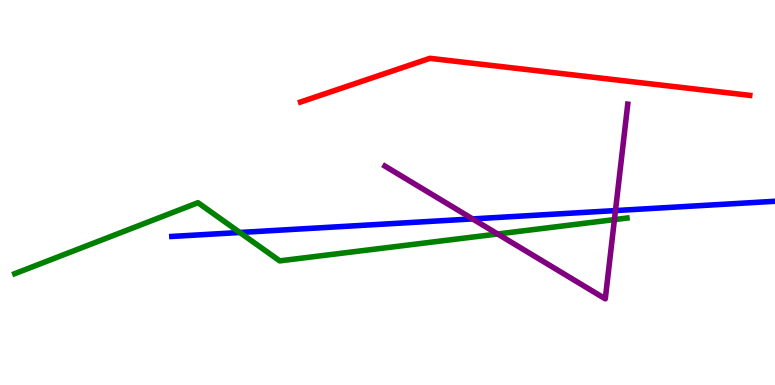[{'lines': ['blue', 'red'], 'intersections': []}, {'lines': ['green', 'red'], 'intersections': []}, {'lines': ['purple', 'red'], 'intersections': []}, {'lines': ['blue', 'green'], 'intersections': [{'x': 3.09, 'y': 3.96}]}, {'lines': ['blue', 'purple'], 'intersections': [{'x': 6.1, 'y': 4.31}, {'x': 7.94, 'y': 4.53}]}, {'lines': ['green', 'purple'], 'intersections': [{'x': 6.42, 'y': 3.92}, {'x': 7.93, 'y': 4.3}]}]